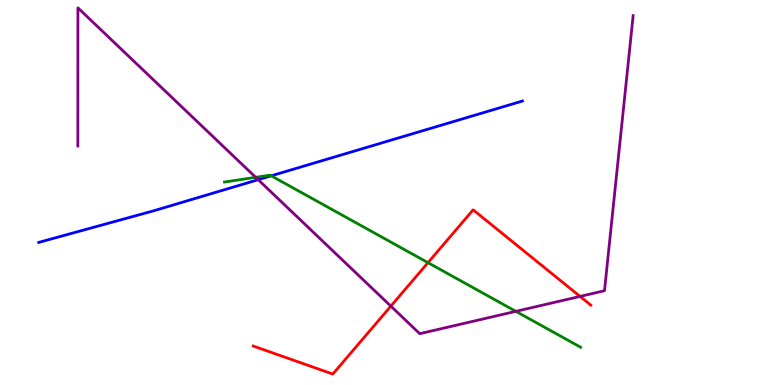[{'lines': ['blue', 'red'], 'intersections': []}, {'lines': ['green', 'red'], 'intersections': [{'x': 5.52, 'y': 3.18}]}, {'lines': ['purple', 'red'], 'intersections': [{'x': 5.04, 'y': 2.05}, {'x': 7.48, 'y': 2.3}]}, {'lines': ['blue', 'green'], 'intersections': [{'x': 3.5, 'y': 5.43}]}, {'lines': ['blue', 'purple'], 'intersections': [{'x': 3.33, 'y': 5.33}]}, {'lines': ['green', 'purple'], 'intersections': [{'x': 3.3, 'y': 5.39}, {'x': 6.66, 'y': 1.91}]}]